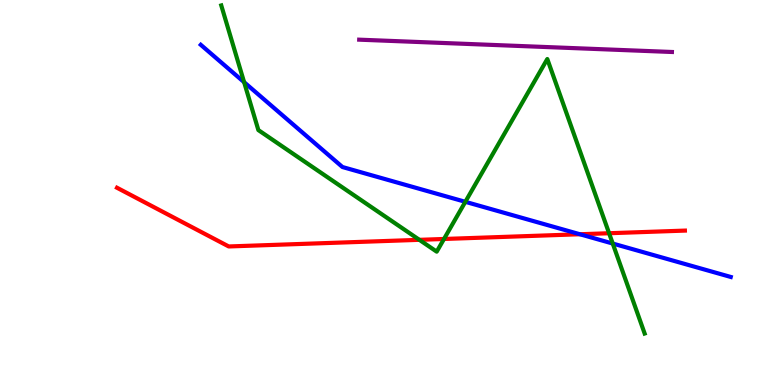[{'lines': ['blue', 'red'], 'intersections': [{'x': 7.48, 'y': 3.92}]}, {'lines': ['green', 'red'], 'intersections': [{'x': 5.41, 'y': 3.77}, {'x': 5.73, 'y': 3.79}, {'x': 7.86, 'y': 3.94}]}, {'lines': ['purple', 'red'], 'intersections': []}, {'lines': ['blue', 'green'], 'intersections': [{'x': 3.15, 'y': 7.87}, {'x': 6.0, 'y': 4.76}, {'x': 7.91, 'y': 3.67}]}, {'lines': ['blue', 'purple'], 'intersections': []}, {'lines': ['green', 'purple'], 'intersections': []}]